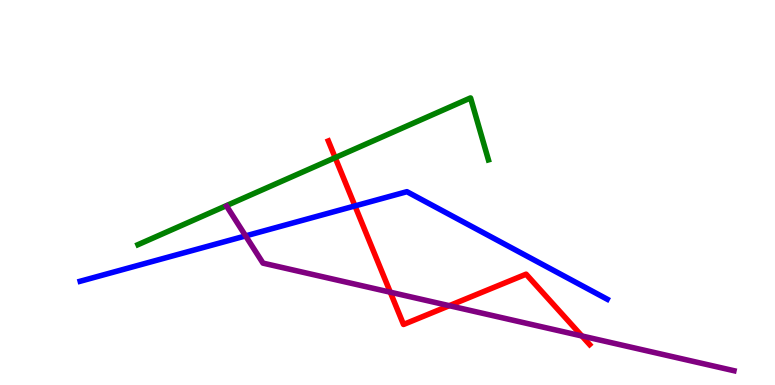[{'lines': ['blue', 'red'], 'intersections': [{'x': 4.58, 'y': 4.65}]}, {'lines': ['green', 'red'], 'intersections': [{'x': 4.32, 'y': 5.91}]}, {'lines': ['purple', 'red'], 'intersections': [{'x': 5.04, 'y': 2.41}, {'x': 5.8, 'y': 2.06}, {'x': 7.51, 'y': 1.27}]}, {'lines': ['blue', 'green'], 'intersections': []}, {'lines': ['blue', 'purple'], 'intersections': [{'x': 3.17, 'y': 3.87}]}, {'lines': ['green', 'purple'], 'intersections': []}]